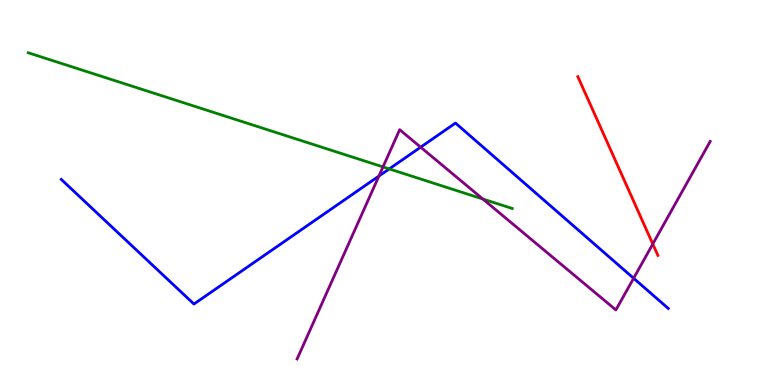[{'lines': ['blue', 'red'], 'intersections': []}, {'lines': ['green', 'red'], 'intersections': []}, {'lines': ['purple', 'red'], 'intersections': [{'x': 8.42, 'y': 3.66}]}, {'lines': ['blue', 'green'], 'intersections': [{'x': 5.02, 'y': 5.61}]}, {'lines': ['blue', 'purple'], 'intersections': [{'x': 4.89, 'y': 5.43}, {'x': 5.43, 'y': 6.18}, {'x': 8.18, 'y': 2.77}]}, {'lines': ['green', 'purple'], 'intersections': [{'x': 4.94, 'y': 5.66}, {'x': 6.23, 'y': 4.83}]}]